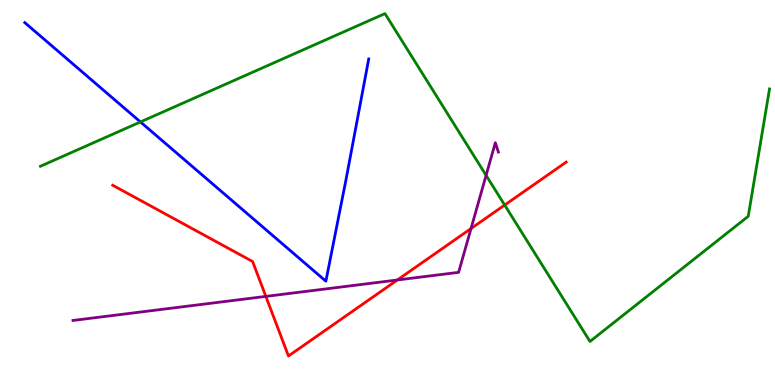[{'lines': ['blue', 'red'], 'intersections': []}, {'lines': ['green', 'red'], 'intersections': [{'x': 6.51, 'y': 4.67}]}, {'lines': ['purple', 'red'], 'intersections': [{'x': 3.43, 'y': 2.3}, {'x': 5.13, 'y': 2.73}, {'x': 6.08, 'y': 4.06}]}, {'lines': ['blue', 'green'], 'intersections': [{'x': 1.81, 'y': 6.83}]}, {'lines': ['blue', 'purple'], 'intersections': []}, {'lines': ['green', 'purple'], 'intersections': [{'x': 6.27, 'y': 5.45}]}]